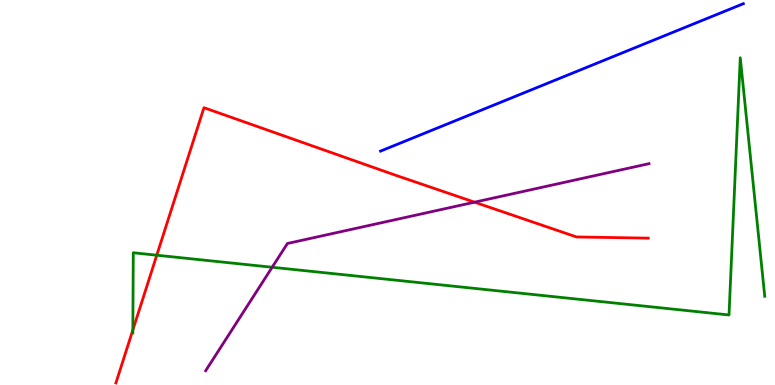[{'lines': ['blue', 'red'], 'intersections': []}, {'lines': ['green', 'red'], 'intersections': [{'x': 1.71, 'y': 1.43}, {'x': 2.02, 'y': 3.37}]}, {'lines': ['purple', 'red'], 'intersections': [{'x': 6.12, 'y': 4.75}]}, {'lines': ['blue', 'green'], 'intersections': []}, {'lines': ['blue', 'purple'], 'intersections': []}, {'lines': ['green', 'purple'], 'intersections': [{'x': 3.51, 'y': 3.06}]}]